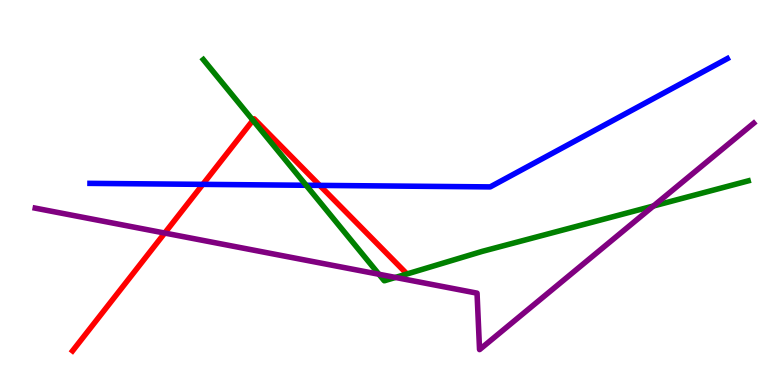[{'lines': ['blue', 'red'], 'intersections': [{'x': 2.62, 'y': 5.21}, {'x': 4.13, 'y': 5.18}]}, {'lines': ['green', 'red'], 'intersections': [{'x': 3.26, 'y': 6.88}]}, {'lines': ['purple', 'red'], 'intersections': [{'x': 2.13, 'y': 3.95}]}, {'lines': ['blue', 'green'], 'intersections': [{'x': 3.95, 'y': 5.19}]}, {'lines': ['blue', 'purple'], 'intersections': []}, {'lines': ['green', 'purple'], 'intersections': [{'x': 4.89, 'y': 2.88}, {'x': 5.1, 'y': 2.79}, {'x': 8.43, 'y': 4.65}]}]